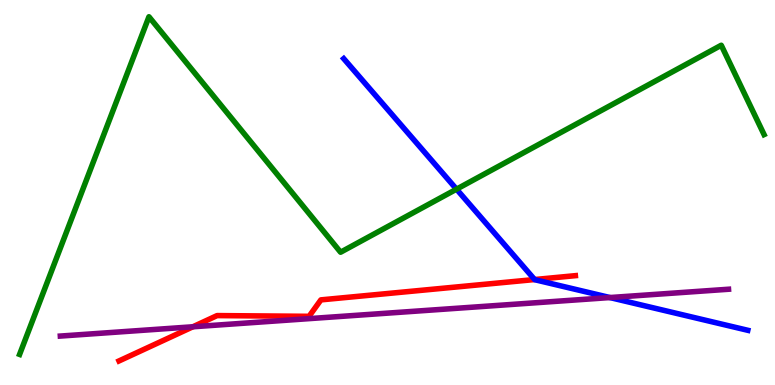[{'lines': ['blue', 'red'], 'intersections': [{'x': 6.9, 'y': 2.74}]}, {'lines': ['green', 'red'], 'intersections': []}, {'lines': ['purple', 'red'], 'intersections': [{'x': 2.49, 'y': 1.51}]}, {'lines': ['blue', 'green'], 'intersections': [{'x': 5.89, 'y': 5.09}]}, {'lines': ['blue', 'purple'], 'intersections': [{'x': 7.87, 'y': 2.27}]}, {'lines': ['green', 'purple'], 'intersections': []}]